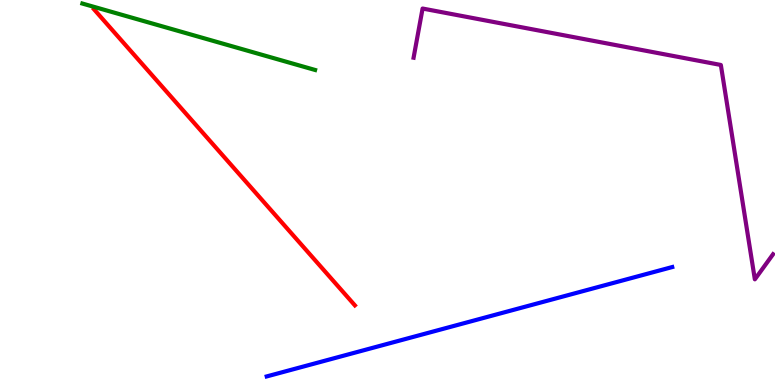[{'lines': ['blue', 'red'], 'intersections': []}, {'lines': ['green', 'red'], 'intersections': []}, {'lines': ['purple', 'red'], 'intersections': []}, {'lines': ['blue', 'green'], 'intersections': []}, {'lines': ['blue', 'purple'], 'intersections': []}, {'lines': ['green', 'purple'], 'intersections': []}]